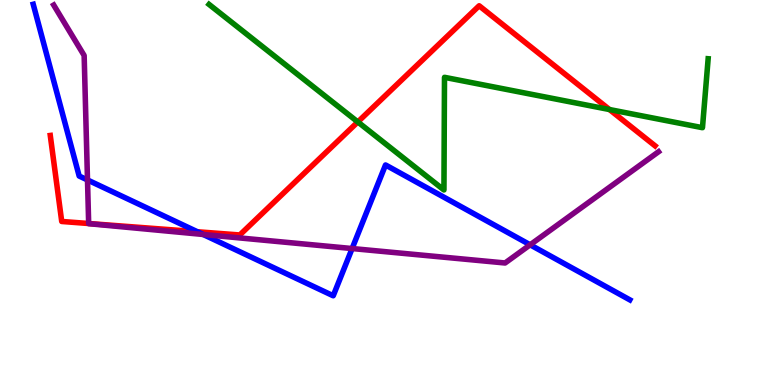[{'lines': ['blue', 'red'], 'intersections': [{'x': 2.55, 'y': 3.98}]}, {'lines': ['green', 'red'], 'intersections': [{'x': 4.62, 'y': 6.83}, {'x': 7.86, 'y': 7.15}]}, {'lines': ['purple', 'red'], 'intersections': [{'x': 1.14, 'y': 4.19}]}, {'lines': ['blue', 'green'], 'intersections': []}, {'lines': ['blue', 'purple'], 'intersections': [{'x': 1.13, 'y': 5.33}, {'x': 2.62, 'y': 3.91}, {'x': 4.54, 'y': 3.54}, {'x': 6.84, 'y': 3.64}]}, {'lines': ['green', 'purple'], 'intersections': []}]